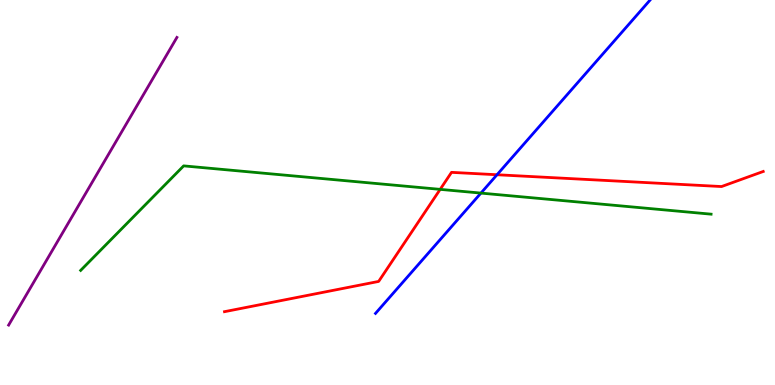[{'lines': ['blue', 'red'], 'intersections': [{'x': 6.41, 'y': 5.46}]}, {'lines': ['green', 'red'], 'intersections': [{'x': 5.68, 'y': 5.08}]}, {'lines': ['purple', 'red'], 'intersections': []}, {'lines': ['blue', 'green'], 'intersections': [{'x': 6.21, 'y': 4.98}]}, {'lines': ['blue', 'purple'], 'intersections': []}, {'lines': ['green', 'purple'], 'intersections': []}]